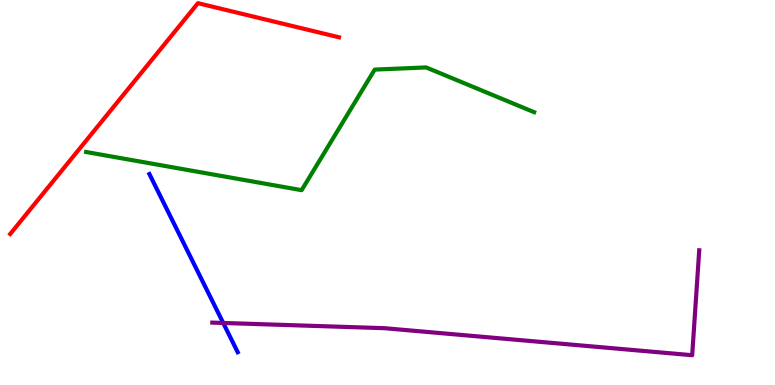[{'lines': ['blue', 'red'], 'intersections': []}, {'lines': ['green', 'red'], 'intersections': []}, {'lines': ['purple', 'red'], 'intersections': []}, {'lines': ['blue', 'green'], 'intersections': []}, {'lines': ['blue', 'purple'], 'intersections': [{'x': 2.88, 'y': 1.61}]}, {'lines': ['green', 'purple'], 'intersections': []}]